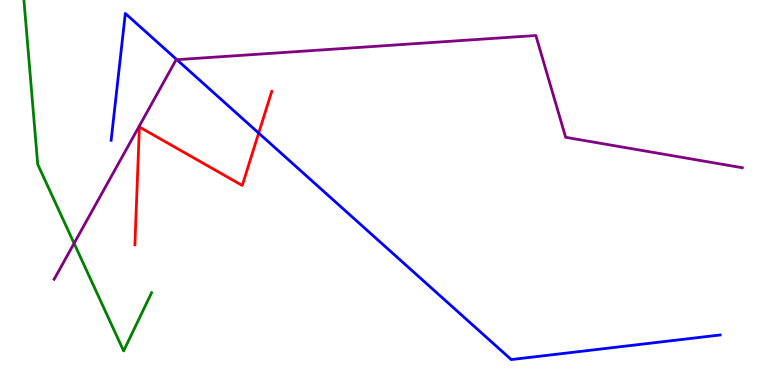[{'lines': ['blue', 'red'], 'intersections': [{'x': 3.34, 'y': 6.54}]}, {'lines': ['green', 'red'], 'intersections': []}, {'lines': ['purple', 'red'], 'intersections': []}, {'lines': ['blue', 'green'], 'intersections': []}, {'lines': ['blue', 'purple'], 'intersections': [{'x': 2.28, 'y': 8.45}]}, {'lines': ['green', 'purple'], 'intersections': [{'x': 0.956, 'y': 3.68}]}]